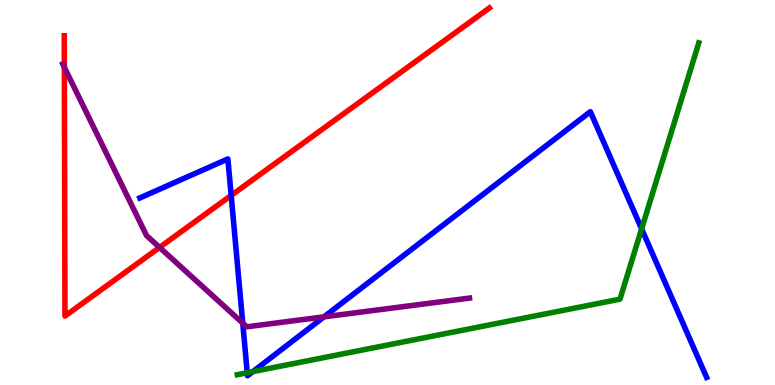[{'lines': ['blue', 'red'], 'intersections': [{'x': 2.98, 'y': 4.92}]}, {'lines': ['green', 'red'], 'intersections': []}, {'lines': ['purple', 'red'], 'intersections': [{'x': 0.83, 'y': 8.25}, {'x': 2.06, 'y': 3.57}]}, {'lines': ['blue', 'green'], 'intersections': [{'x': 3.19, 'y': 0.319}, {'x': 3.26, 'y': 0.348}, {'x': 8.28, 'y': 4.06}]}, {'lines': ['blue', 'purple'], 'intersections': [{'x': 3.13, 'y': 1.61}, {'x': 4.18, 'y': 1.77}]}, {'lines': ['green', 'purple'], 'intersections': []}]